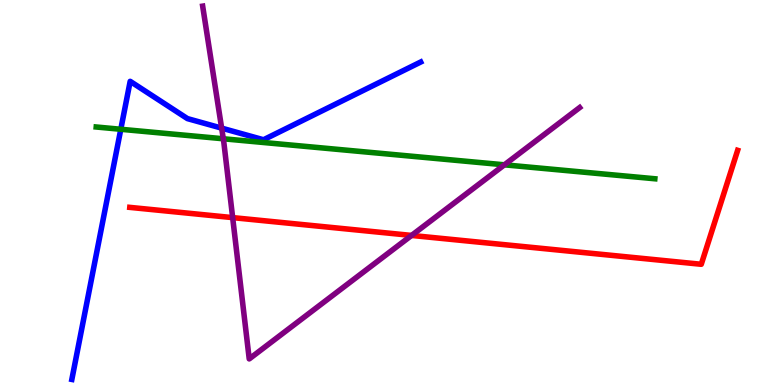[{'lines': ['blue', 'red'], 'intersections': []}, {'lines': ['green', 'red'], 'intersections': []}, {'lines': ['purple', 'red'], 'intersections': [{'x': 3.0, 'y': 4.35}, {'x': 5.31, 'y': 3.88}]}, {'lines': ['blue', 'green'], 'intersections': [{'x': 1.56, 'y': 6.64}]}, {'lines': ['blue', 'purple'], 'intersections': [{'x': 2.86, 'y': 6.67}]}, {'lines': ['green', 'purple'], 'intersections': [{'x': 2.88, 'y': 6.4}, {'x': 6.51, 'y': 5.72}]}]